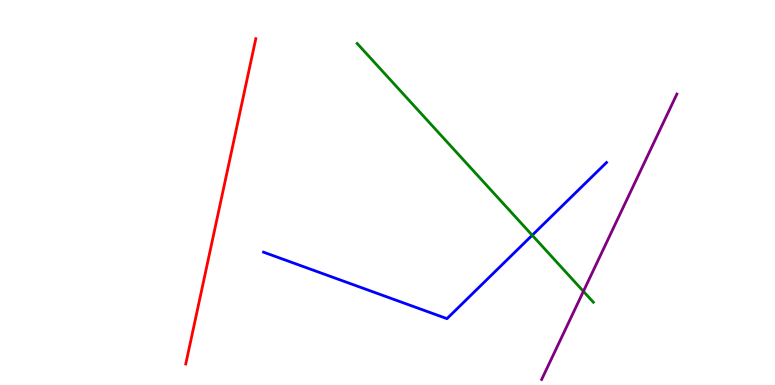[{'lines': ['blue', 'red'], 'intersections': []}, {'lines': ['green', 'red'], 'intersections': []}, {'lines': ['purple', 'red'], 'intersections': []}, {'lines': ['blue', 'green'], 'intersections': [{'x': 6.87, 'y': 3.89}]}, {'lines': ['blue', 'purple'], 'intersections': []}, {'lines': ['green', 'purple'], 'intersections': [{'x': 7.53, 'y': 2.43}]}]